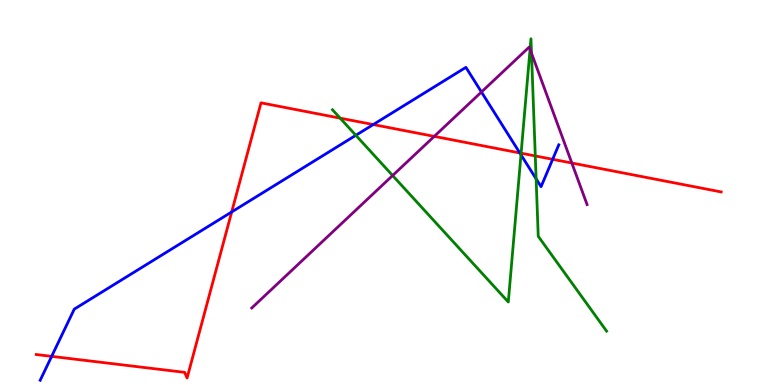[{'lines': ['blue', 'red'], 'intersections': [{'x': 0.666, 'y': 0.744}, {'x': 2.99, 'y': 4.49}, {'x': 4.82, 'y': 6.76}, {'x': 6.71, 'y': 6.03}, {'x': 7.13, 'y': 5.86}]}, {'lines': ['green', 'red'], 'intersections': [{'x': 4.39, 'y': 6.93}, {'x': 6.72, 'y': 6.02}, {'x': 6.91, 'y': 5.95}]}, {'lines': ['purple', 'red'], 'intersections': [{'x': 5.6, 'y': 6.46}, {'x': 7.38, 'y': 5.77}]}, {'lines': ['blue', 'green'], 'intersections': [{'x': 4.59, 'y': 6.49}, {'x': 6.72, 'y': 5.98}, {'x': 6.92, 'y': 5.35}]}, {'lines': ['blue', 'purple'], 'intersections': [{'x': 6.21, 'y': 7.61}]}, {'lines': ['green', 'purple'], 'intersections': [{'x': 5.07, 'y': 5.44}, {'x': 6.84, 'y': 8.72}, {'x': 6.86, 'y': 8.62}]}]